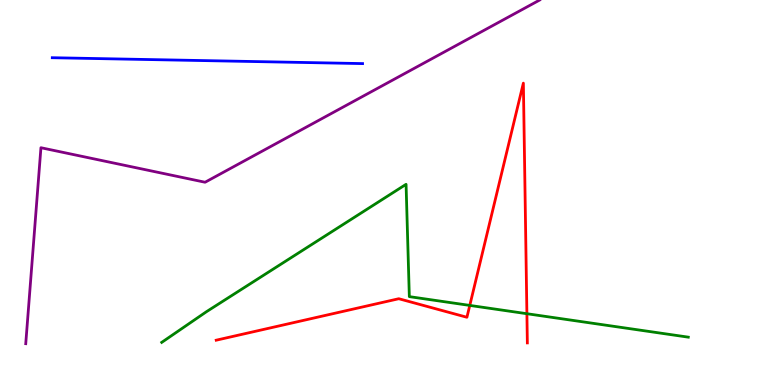[{'lines': ['blue', 'red'], 'intersections': []}, {'lines': ['green', 'red'], 'intersections': [{'x': 6.06, 'y': 2.07}, {'x': 6.8, 'y': 1.85}]}, {'lines': ['purple', 'red'], 'intersections': []}, {'lines': ['blue', 'green'], 'intersections': []}, {'lines': ['blue', 'purple'], 'intersections': []}, {'lines': ['green', 'purple'], 'intersections': []}]